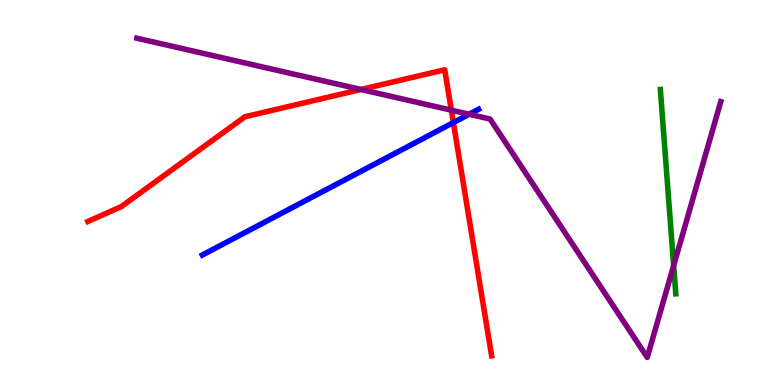[{'lines': ['blue', 'red'], 'intersections': [{'x': 5.85, 'y': 6.82}]}, {'lines': ['green', 'red'], 'intersections': []}, {'lines': ['purple', 'red'], 'intersections': [{'x': 4.66, 'y': 7.68}, {'x': 5.82, 'y': 7.14}]}, {'lines': ['blue', 'green'], 'intersections': []}, {'lines': ['blue', 'purple'], 'intersections': [{'x': 6.05, 'y': 7.03}]}, {'lines': ['green', 'purple'], 'intersections': [{'x': 8.69, 'y': 3.1}]}]